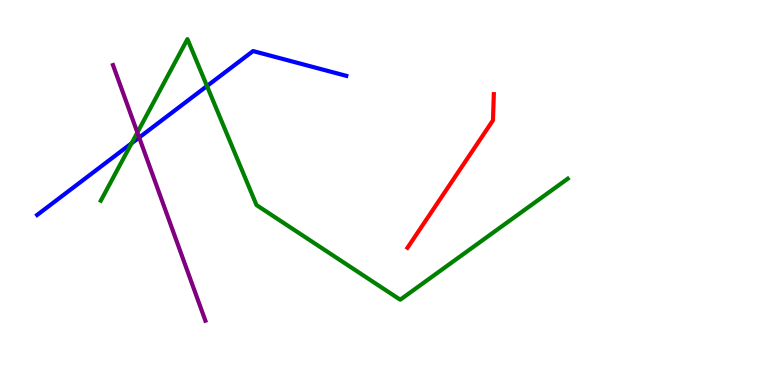[{'lines': ['blue', 'red'], 'intersections': []}, {'lines': ['green', 'red'], 'intersections': []}, {'lines': ['purple', 'red'], 'intersections': []}, {'lines': ['blue', 'green'], 'intersections': [{'x': 1.7, 'y': 6.28}, {'x': 2.67, 'y': 7.77}]}, {'lines': ['blue', 'purple'], 'intersections': [{'x': 1.8, 'y': 6.43}]}, {'lines': ['green', 'purple'], 'intersections': [{'x': 1.77, 'y': 6.56}]}]